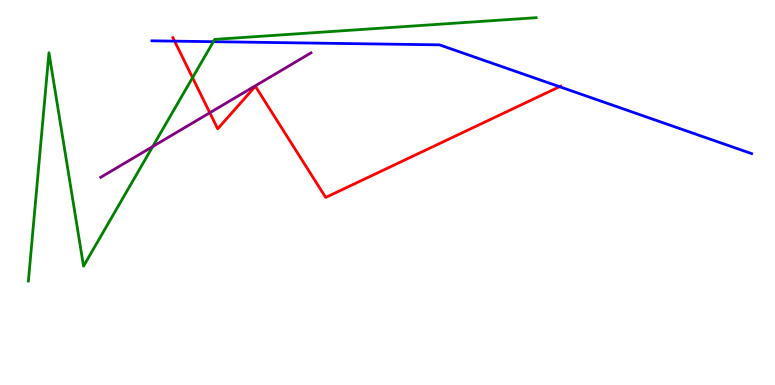[{'lines': ['blue', 'red'], 'intersections': [{'x': 2.25, 'y': 8.93}, {'x': 7.22, 'y': 7.75}]}, {'lines': ['green', 'red'], 'intersections': [{'x': 2.48, 'y': 7.98}]}, {'lines': ['purple', 'red'], 'intersections': [{'x': 2.71, 'y': 7.07}]}, {'lines': ['blue', 'green'], 'intersections': [{'x': 2.75, 'y': 8.92}]}, {'lines': ['blue', 'purple'], 'intersections': []}, {'lines': ['green', 'purple'], 'intersections': [{'x': 1.97, 'y': 6.19}]}]